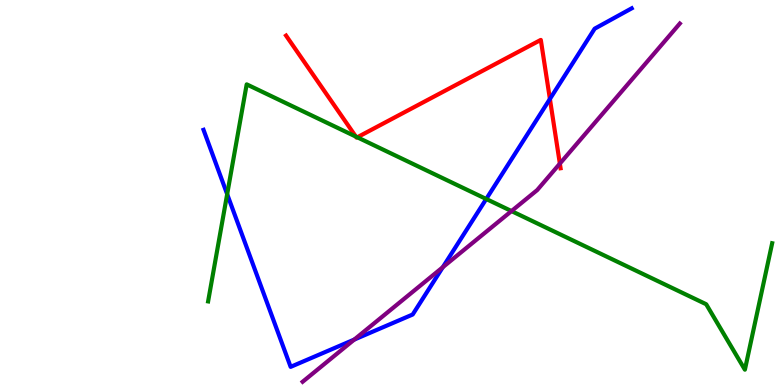[{'lines': ['blue', 'red'], 'intersections': [{'x': 7.1, 'y': 7.43}]}, {'lines': ['green', 'red'], 'intersections': [{'x': 4.59, 'y': 6.45}, {'x': 4.61, 'y': 6.43}]}, {'lines': ['purple', 'red'], 'intersections': [{'x': 7.22, 'y': 5.75}]}, {'lines': ['blue', 'green'], 'intersections': [{'x': 2.93, 'y': 4.96}, {'x': 6.27, 'y': 4.83}]}, {'lines': ['blue', 'purple'], 'intersections': [{'x': 4.57, 'y': 1.18}, {'x': 5.71, 'y': 3.06}]}, {'lines': ['green', 'purple'], 'intersections': [{'x': 6.6, 'y': 4.52}]}]